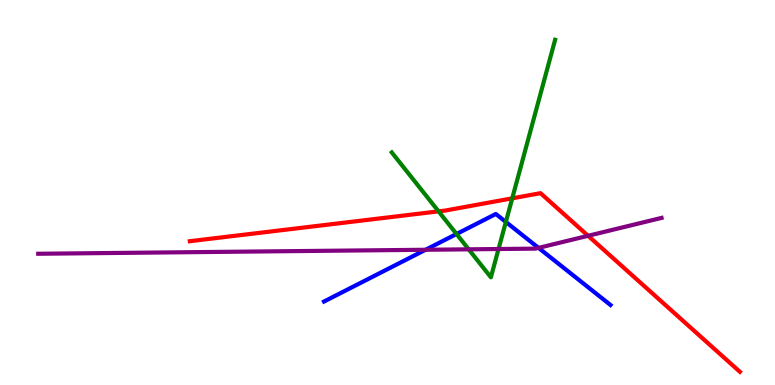[{'lines': ['blue', 'red'], 'intersections': []}, {'lines': ['green', 'red'], 'intersections': [{'x': 5.66, 'y': 4.51}, {'x': 6.61, 'y': 4.85}]}, {'lines': ['purple', 'red'], 'intersections': [{'x': 7.59, 'y': 3.88}]}, {'lines': ['blue', 'green'], 'intersections': [{'x': 5.89, 'y': 3.92}, {'x': 6.53, 'y': 4.24}]}, {'lines': ['blue', 'purple'], 'intersections': [{'x': 5.49, 'y': 3.51}, {'x': 6.95, 'y': 3.56}]}, {'lines': ['green', 'purple'], 'intersections': [{'x': 6.05, 'y': 3.52}, {'x': 6.43, 'y': 3.53}]}]